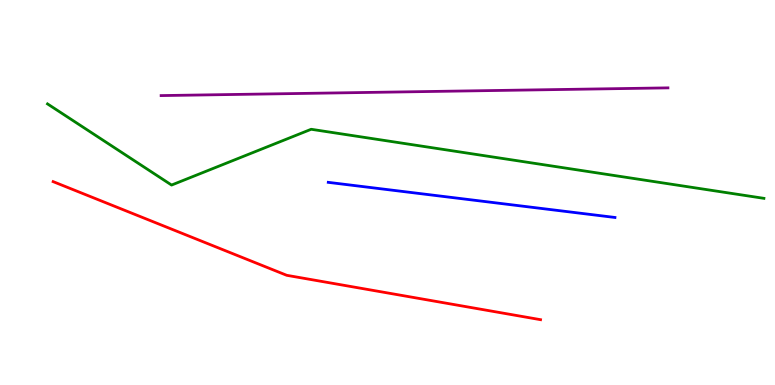[{'lines': ['blue', 'red'], 'intersections': []}, {'lines': ['green', 'red'], 'intersections': []}, {'lines': ['purple', 'red'], 'intersections': []}, {'lines': ['blue', 'green'], 'intersections': []}, {'lines': ['blue', 'purple'], 'intersections': []}, {'lines': ['green', 'purple'], 'intersections': []}]